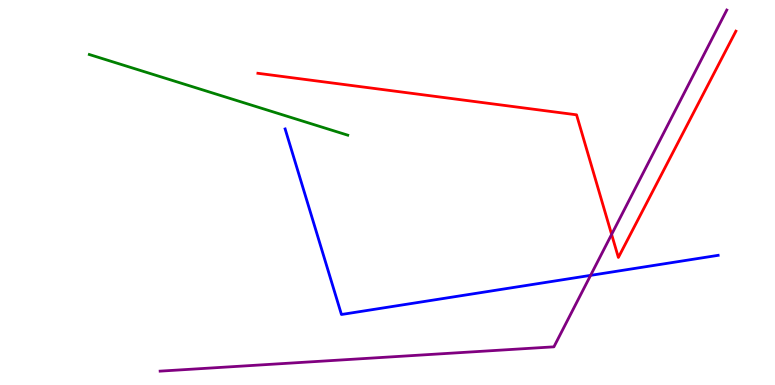[{'lines': ['blue', 'red'], 'intersections': []}, {'lines': ['green', 'red'], 'intersections': []}, {'lines': ['purple', 'red'], 'intersections': [{'x': 7.89, 'y': 3.91}]}, {'lines': ['blue', 'green'], 'intersections': []}, {'lines': ['blue', 'purple'], 'intersections': [{'x': 7.62, 'y': 2.85}]}, {'lines': ['green', 'purple'], 'intersections': []}]